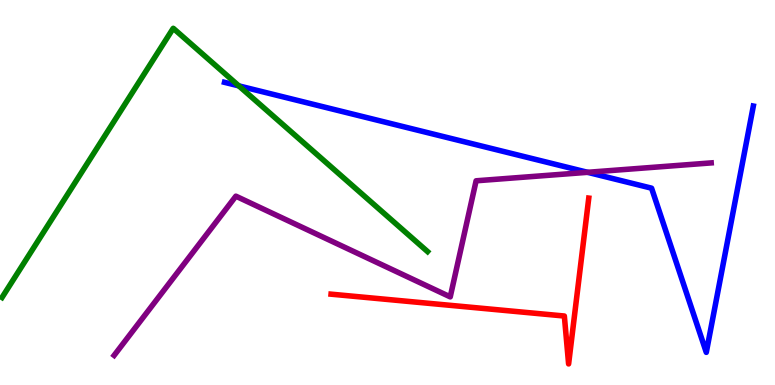[{'lines': ['blue', 'red'], 'intersections': []}, {'lines': ['green', 'red'], 'intersections': []}, {'lines': ['purple', 'red'], 'intersections': []}, {'lines': ['blue', 'green'], 'intersections': [{'x': 3.08, 'y': 7.77}]}, {'lines': ['blue', 'purple'], 'intersections': [{'x': 7.58, 'y': 5.52}]}, {'lines': ['green', 'purple'], 'intersections': []}]